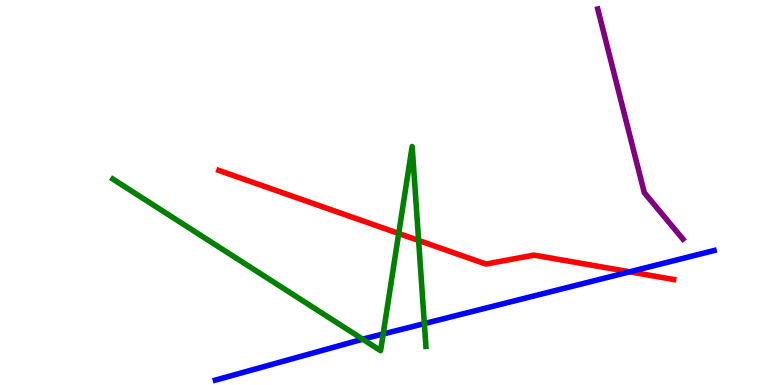[{'lines': ['blue', 'red'], 'intersections': [{'x': 8.12, 'y': 2.94}]}, {'lines': ['green', 'red'], 'intersections': [{'x': 5.14, 'y': 3.94}, {'x': 5.4, 'y': 3.75}]}, {'lines': ['purple', 'red'], 'intersections': []}, {'lines': ['blue', 'green'], 'intersections': [{'x': 4.68, 'y': 1.19}, {'x': 4.94, 'y': 1.33}, {'x': 5.48, 'y': 1.59}]}, {'lines': ['blue', 'purple'], 'intersections': []}, {'lines': ['green', 'purple'], 'intersections': []}]